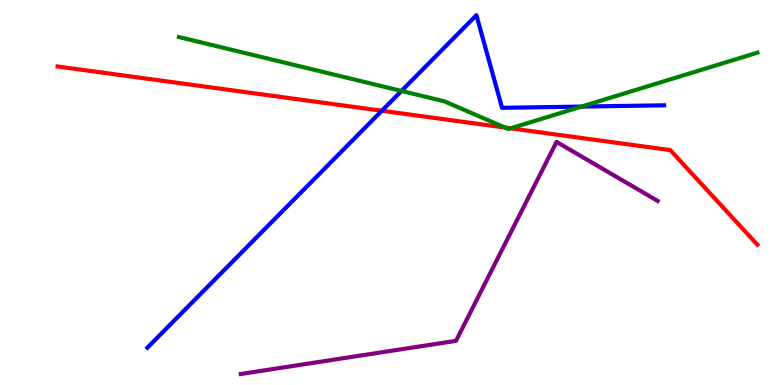[{'lines': ['blue', 'red'], 'intersections': [{'x': 4.93, 'y': 7.12}]}, {'lines': ['green', 'red'], 'intersections': [{'x': 6.52, 'y': 6.69}, {'x': 6.59, 'y': 6.67}]}, {'lines': ['purple', 'red'], 'intersections': []}, {'lines': ['blue', 'green'], 'intersections': [{'x': 5.18, 'y': 7.64}, {'x': 7.5, 'y': 7.23}]}, {'lines': ['blue', 'purple'], 'intersections': []}, {'lines': ['green', 'purple'], 'intersections': []}]